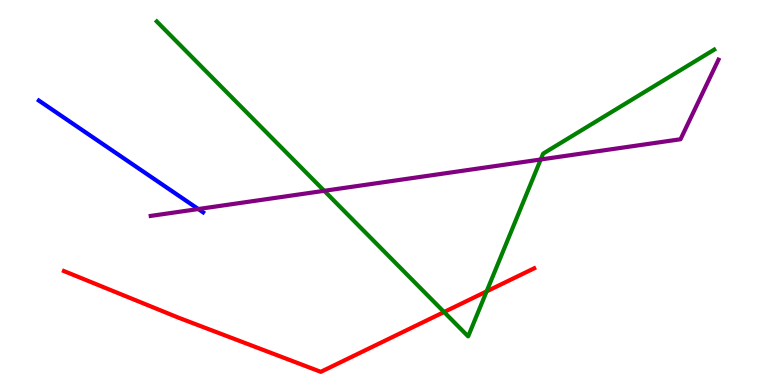[{'lines': ['blue', 'red'], 'intersections': []}, {'lines': ['green', 'red'], 'intersections': [{'x': 5.73, 'y': 1.9}, {'x': 6.28, 'y': 2.43}]}, {'lines': ['purple', 'red'], 'intersections': []}, {'lines': ['blue', 'green'], 'intersections': []}, {'lines': ['blue', 'purple'], 'intersections': [{'x': 2.56, 'y': 4.57}]}, {'lines': ['green', 'purple'], 'intersections': [{'x': 4.18, 'y': 5.04}, {'x': 6.98, 'y': 5.86}]}]